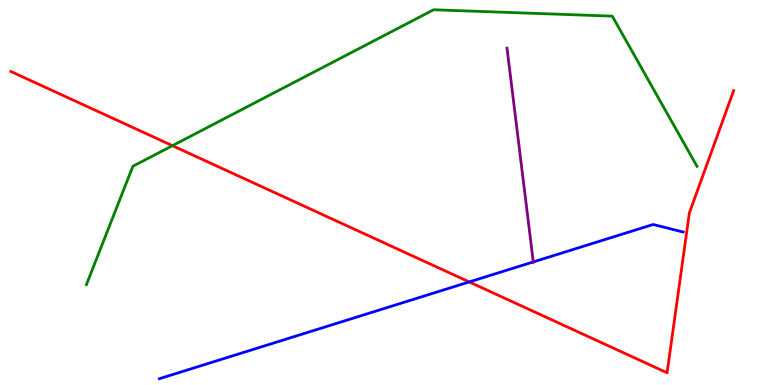[{'lines': ['blue', 'red'], 'intersections': [{'x': 6.05, 'y': 2.68}]}, {'lines': ['green', 'red'], 'intersections': [{'x': 2.23, 'y': 6.22}]}, {'lines': ['purple', 'red'], 'intersections': []}, {'lines': ['blue', 'green'], 'intersections': []}, {'lines': ['blue', 'purple'], 'intersections': [{'x': 6.88, 'y': 3.2}]}, {'lines': ['green', 'purple'], 'intersections': []}]